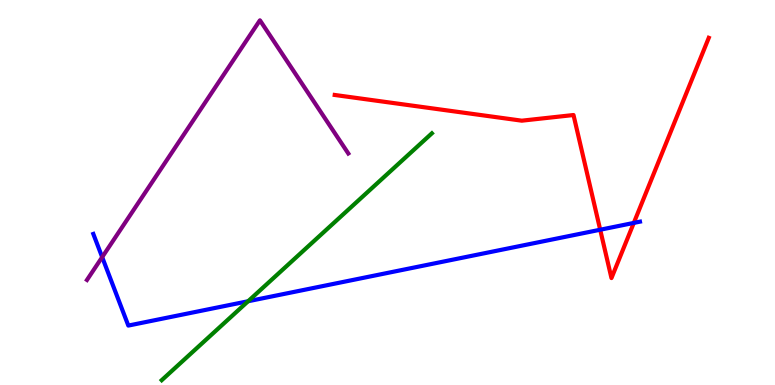[{'lines': ['blue', 'red'], 'intersections': [{'x': 7.74, 'y': 4.03}, {'x': 8.18, 'y': 4.21}]}, {'lines': ['green', 'red'], 'intersections': []}, {'lines': ['purple', 'red'], 'intersections': []}, {'lines': ['blue', 'green'], 'intersections': [{'x': 3.2, 'y': 2.18}]}, {'lines': ['blue', 'purple'], 'intersections': [{'x': 1.32, 'y': 3.32}]}, {'lines': ['green', 'purple'], 'intersections': []}]